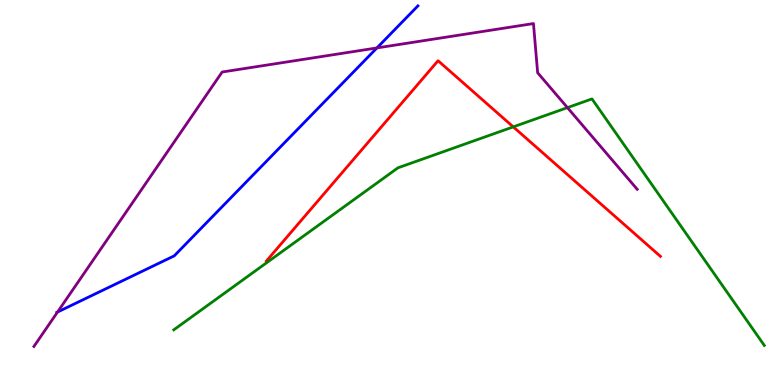[{'lines': ['blue', 'red'], 'intersections': []}, {'lines': ['green', 'red'], 'intersections': [{'x': 6.62, 'y': 6.7}]}, {'lines': ['purple', 'red'], 'intersections': []}, {'lines': ['blue', 'green'], 'intersections': []}, {'lines': ['blue', 'purple'], 'intersections': [{'x': 0.742, 'y': 1.9}, {'x': 4.86, 'y': 8.76}]}, {'lines': ['green', 'purple'], 'intersections': [{'x': 7.32, 'y': 7.2}]}]